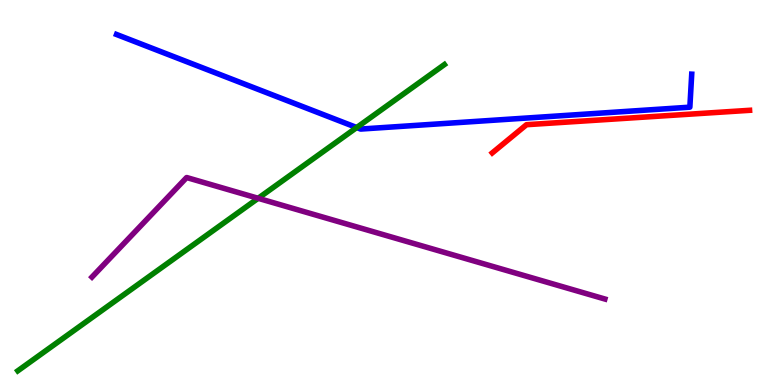[{'lines': ['blue', 'red'], 'intersections': []}, {'lines': ['green', 'red'], 'intersections': []}, {'lines': ['purple', 'red'], 'intersections': []}, {'lines': ['blue', 'green'], 'intersections': [{'x': 4.6, 'y': 6.69}]}, {'lines': ['blue', 'purple'], 'intersections': []}, {'lines': ['green', 'purple'], 'intersections': [{'x': 3.33, 'y': 4.85}]}]